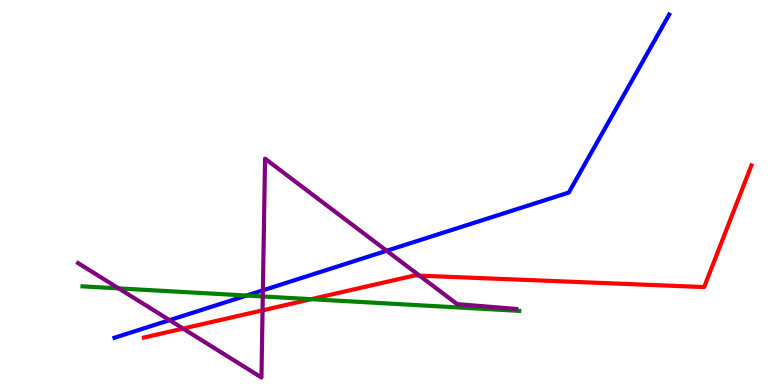[{'lines': ['blue', 'red'], 'intersections': []}, {'lines': ['green', 'red'], 'intersections': [{'x': 4.02, 'y': 2.23}]}, {'lines': ['purple', 'red'], 'intersections': [{'x': 2.36, 'y': 1.47}, {'x': 3.39, 'y': 1.94}, {'x': 5.41, 'y': 2.84}]}, {'lines': ['blue', 'green'], 'intersections': [{'x': 3.18, 'y': 2.32}]}, {'lines': ['blue', 'purple'], 'intersections': [{'x': 2.19, 'y': 1.68}, {'x': 3.39, 'y': 2.46}, {'x': 4.99, 'y': 3.49}]}, {'lines': ['green', 'purple'], 'intersections': [{'x': 1.53, 'y': 2.51}, {'x': 3.39, 'y': 2.3}]}]